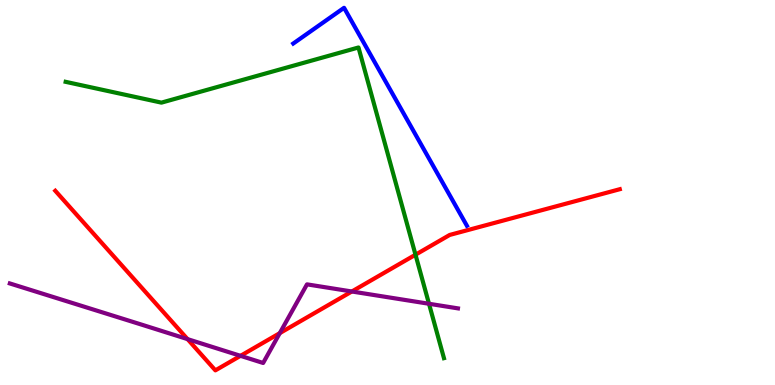[{'lines': ['blue', 'red'], 'intersections': []}, {'lines': ['green', 'red'], 'intersections': [{'x': 5.36, 'y': 3.38}]}, {'lines': ['purple', 'red'], 'intersections': [{'x': 2.42, 'y': 1.19}, {'x': 3.1, 'y': 0.758}, {'x': 3.61, 'y': 1.35}, {'x': 4.54, 'y': 2.43}]}, {'lines': ['blue', 'green'], 'intersections': []}, {'lines': ['blue', 'purple'], 'intersections': []}, {'lines': ['green', 'purple'], 'intersections': [{'x': 5.54, 'y': 2.11}]}]